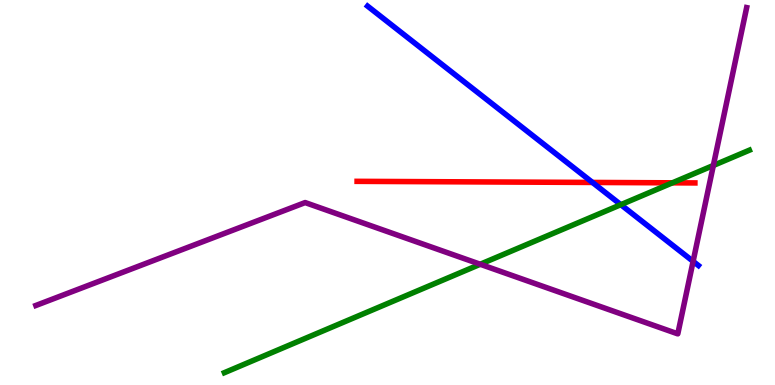[{'lines': ['blue', 'red'], 'intersections': [{'x': 7.64, 'y': 5.26}]}, {'lines': ['green', 'red'], 'intersections': [{'x': 8.68, 'y': 5.25}]}, {'lines': ['purple', 'red'], 'intersections': []}, {'lines': ['blue', 'green'], 'intersections': [{'x': 8.01, 'y': 4.68}]}, {'lines': ['blue', 'purple'], 'intersections': [{'x': 8.94, 'y': 3.21}]}, {'lines': ['green', 'purple'], 'intersections': [{'x': 6.2, 'y': 3.14}, {'x': 9.2, 'y': 5.7}]}]